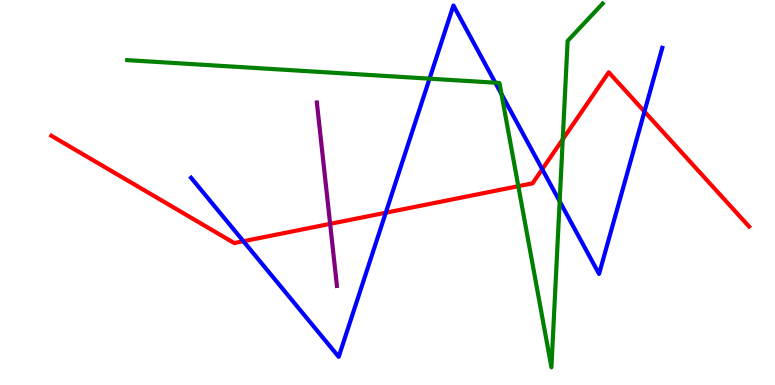[{'lines': ['blue', 'red'], 'intersections': [{'x': 3.14, 'y': 3.73}, {'x': 4.98, 'y': 4.47}, {'x': 7.0, 'y': 5.6}, {'x': 8.32, 'y': 7.1}]}, {'lines': ['green', 'red'], 'intersections': [{'x': 6.69, 'y': 5.16}, {'x': 7.26, 'y': 6.38}]}, {'lines': ['purple', 'red'], 'intersections': [{'x': 4.26, 'y': 4.19}]}, {'lines': ['blue', 'green'], 'intersections': [{'x': 5.54, 'y': 7.96}, {'x': 6.39, 'y': 7.85}, {'x': 6.47, 'y': 7.56}, {'x': 7.22, 'y': 4.77}]}, {'lines': ['blue', 'purple'], 'intersections': []}, {'lines': ['green', 'purple'], 'intersections': []}]